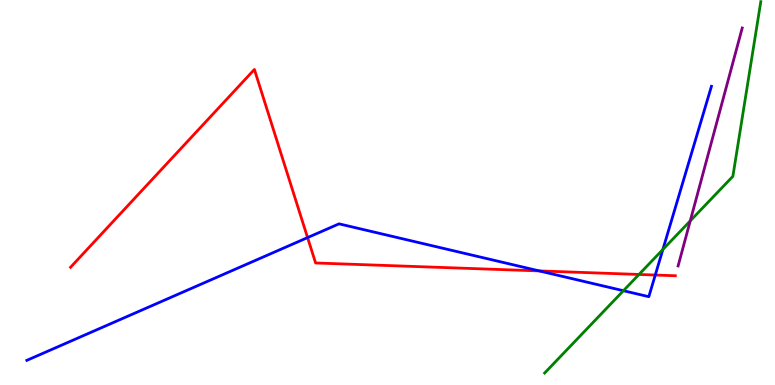[{'lines': ['blue', 'red'], 'intersections': [{'x': 3.97, 'y': 3.83}, {'x': 6.96, 'y': 2.96}, {'x': 8.46, 'y': 2.86}]}, {'lines': ['green', 'red'], 'intersections': [{'x': 8.24, 'y': 2.87}]}, {'lines': ['purple', 'red'], 'intersections': []}, {'lines': ['blue', 'green'], 'intersections': [{'x': 8.04, 'y': 2.45}, {'x': 8.55, 'y': 3.52}]}, {'lines': ['blue', 'purple'], 'intersections': []}, {'lines': ['green', 'purple'], 'intersections': [{'x': 8.91, 'y': 4.26}]}]